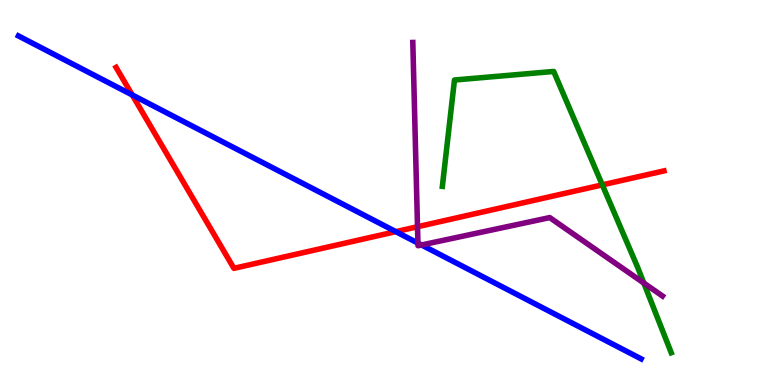[{'lines': ['blue', 'red'], 'intersections': [{'x': 1.71, 'y': 7.53}, {'x': 5.11, 'y': 3.98}]}, {'lines': ['green', 'red'], 'intersections': [{'x': 7.77, 'y': 5.2}]}, {'lines': ['purple', 'red'], 'intersections': [{'x': 5.39, 'y': 4.11}]}, {'lines': ['blue', 'green'], 'intersections': []}, {'lines': ['blue', 'purple'], 'intersections': [{'x': 5.39, 'y': 3.69}, {'x': 5.44, 'y': 3.64}]}, {'lines': ['green', 'purple'], 'intersections': [{'x': 8.31, 'y': 2.65}]}]